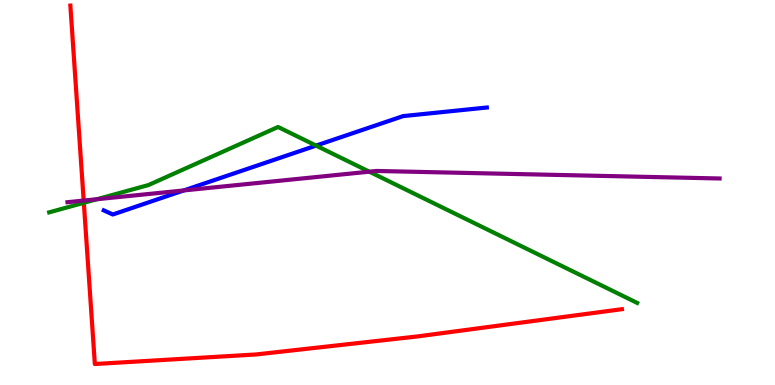[{'lines': ['blue', 'red'], 'intersections': []}, {'lines': ['green', 'red'], 'intersections': [{'x': 1.08, 'y': 4.73}]}, {'lines': ['purple', 'red'], 'intersections': [{'x': 1.08, 'y': 4.79}]}, {'lines': ['blue', 'green'], 'intersections': [{'x': 4.08, 'y': 6.22}]}, {'lines': ['blue', 'purple'], 'intersections': [{'x': 2.37, 'y': 5.05}]}, {'lines': ['green', 'purple'], 'intersections': [{'x': 1.25, 'y': 4.83}, {'x': 4.77, 'y': 5.54}]}]